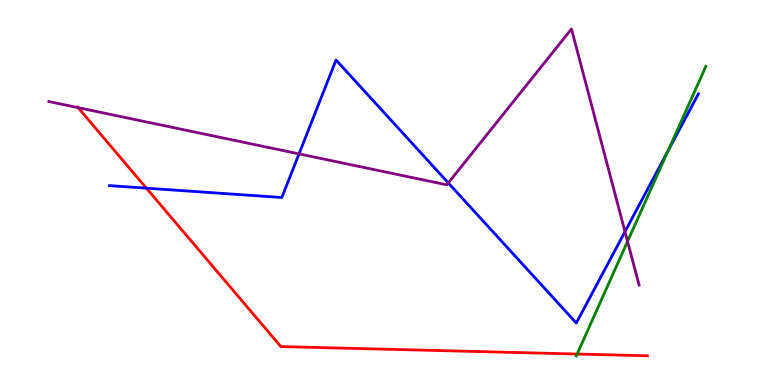[{'lines': ['blue', 'red'], 'intersections': [{'x': 1.89, 'y': 5.11}]}, {'lines': ['green', 'red'], 'intersections': [{'x': 7.45, 'y': 0.804}]}, {'lines': ['purple', 'red'], 'intersections': [{'x': 1.01, 'y': 7.2}]}, {'lines': ['blue', 'green'], 'intersections': [{'x': 8.62, 'y': 6.08}]}, {'lines': ['blue', 'purple'], 'intersections': [{'x': 3.86, 'y': 6.0}, {'x': 5.78, 'y': 5.25}, {'x': 8.06, 'y': 3.98}]}, {'lines': ['green', 'purple'], 'intersections': [{'x': 8.1, 'y': 3.73}]}]